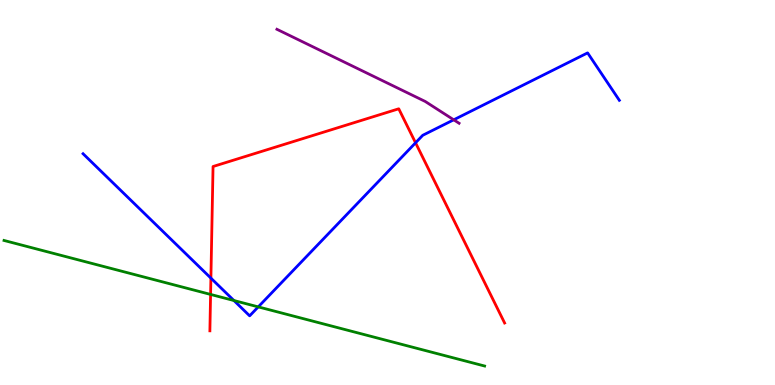[{'lines': ['blue', 'red'], 'intersections': [{'x': 2.72, 'y': 2.78}, {'x': 5.36, 'y': 6.29}]}, {'lines': ['green', 'red'], 'intersections': [{'x': 2.72, 'y': 2.35}]}, {'lines': ['purple', 'red'], 'intersections': []}, {'lines': ['blue', 'green'], 'intersections': [{'x': 3.02, 'y': 2.19}, {'x': 3.33, 'y': 2.03}]}, {'lines': ['blue', 'purple'], 'intersections': [{'x': 5.85, 'y': 6.89}]}, {'lines': ['green', 'purple'], 'intersections': []}]